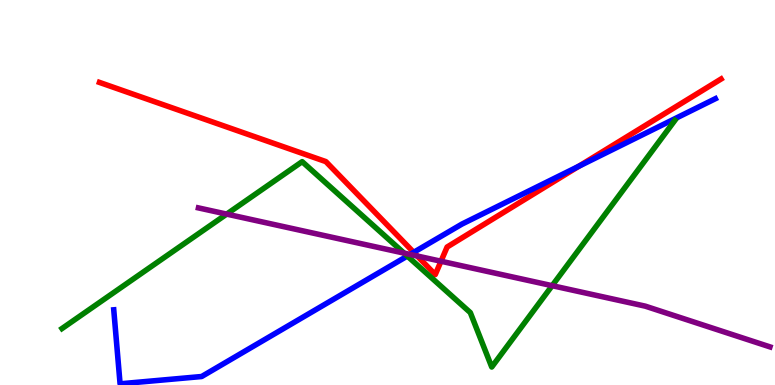[{'lines': ['blue', 'red'], 'intersections': [{'x': 5.34, 'y': 3.45}, {'x': 7.47, 'y': 5.68}]}, {'lines': ['green', 'red'], 'intersections': []}, {'lines': ['purple', 'red'], 'intersections': [{'x': 5.38, 'y': 3.35}, {'x': 5.69, 'y': 3.21}]}, {'lines': ['blue', 'green'], 'intersections': [{'x': 5.26, 'y': 3.35}]}, {'lines': ['blue', 'purple'], 'intersections': [{'x': 5.29, 'y': 3.39}]}, {'lines': ['green', 'purple'], 'intersections': [{'x': 2.92, 'y': 4.44}, {'x': 5.21, 'y': 3.43}, {'x': 7.12, 'y': 2.58}]}]